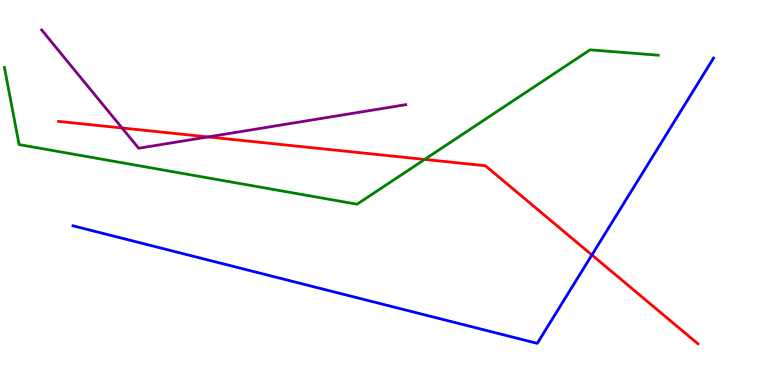[{'lines': ['blue', 'red'], 'intersections': [{'x': 7.64, 'y': 3.38}]}, {'lines': ['green', 'red'], 'intersections': [{'x': 5.48, 'y': 5.86}]}, {'lines': ['purple', 'red'], 'intersections': [{'x': 1.57, 'y': 6.68}, {'x': 2.68, 'y': 6.44}]}, {'lines': ['blue', 'green'], 'intersections': []}, {'lines': ['blue', 'purple'], 'intersections': []}, {'lines': ['green', 'purple'], 'intersections': []}]